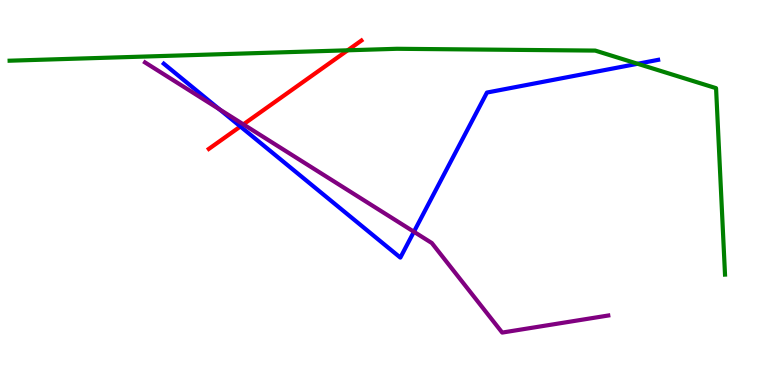[{'lines': ['blue', 'red'], 'intersections': [{'x': 3.1, 'y': 6.71}]}, {'lines': ['green', 'red'], 'intersections': [{'x': 4.49, 'y': 8.69}]}, {'lines': ['purple', 'red'], 'intersections': [{'x': 3.14, 'y': 6.77}]}, {'lines': ['blue', 'green'], 'intersections': [{'x': 8.23, 'y': 8.34}]}, {'lines': ['blue', 'purple'], 'intersections': [{'x': 2.83, 'y': 7.16}, {'x': 5.34, 'y': 3.98}]}, {'lines': ['green', 'purple'], 'intersections': []}]